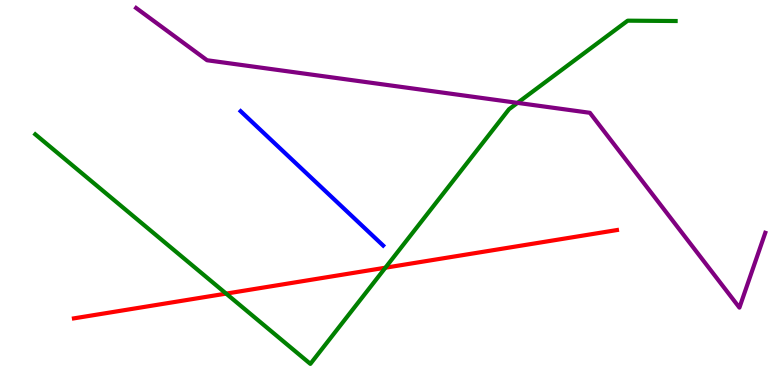[{'lines': ['blue', 'red'], 'intersections': []}, {'lines': ['green', 'red'], 'intersections': [{'x': 2.92, 'y': 2.37}, {'x': 4.97, 'y': 3.05}]}, {'lines': ['purple', 'red'], 'intersections': []}, {'lines': ['blue', 'green'], 'intersections': []}, {'lines': ['blue', 'purple'], 'intersections': []}, {'lines': ['green', 'purple'], 'intersections': [{'x': 6.68, 'y': 7.33}]}]